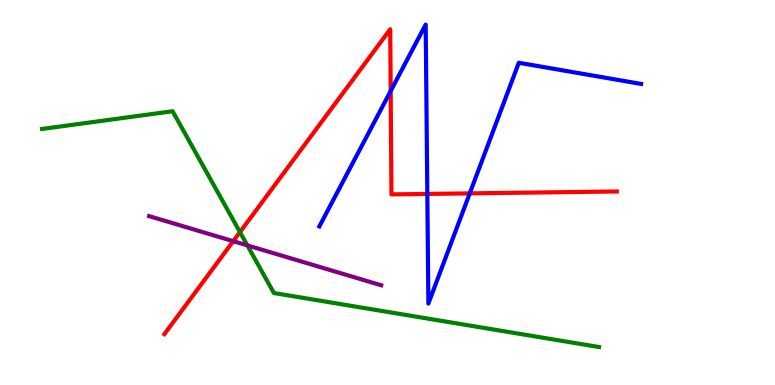[{'lines': ['blue', 'red'], 'intersections': [{'x': 5.04, 'y': 7.64}, {'x': 5.51, 'y': 4.96}, {'x': 6.06, 'y': 4.98}]}, {'lines': ['green', 'red'], 'intersections': [{'x': 3.1, 'y': 3.97}]}, {'lines': ['purple', 'red'], 'intersections': [{'x': 3.01, 'y': 3.74}]}, {'lines': ['blue', 'green'], 'intersections': []}, {'lines': ['blue', 'purple'], 'intersections': []}, {'lines': ['green', 'purple'], 'intersections': [{'x': 3.19, 'y': 3.63}]}]